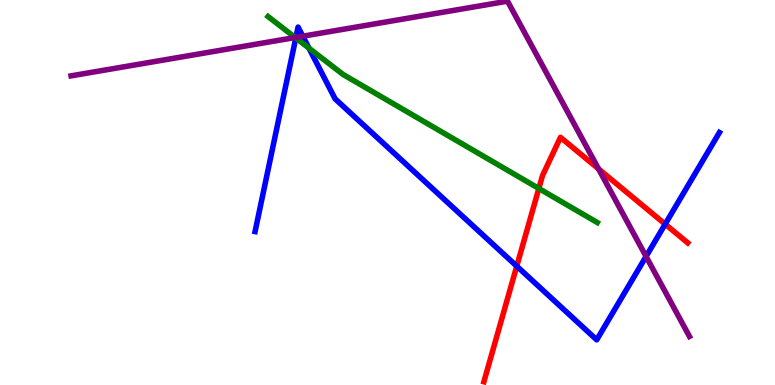[{'lines': ['blue', 'red'], 'intersections': [{'x': 6.67, 'y': 3.09}, {'x': 8.58, 'y': 4.18}]}, {'lines': ['green', 'red'], 'intersections': [{'x': 6.95, 'y': 5.1}]}, {'lines': ['purple', 'red'], 'intersections': [{'x': 7.72, 'y': 5.61}]}, {'lines': ['blue', 'green'], 'intersections': [{'x': 3.82, 'y': 9.01}, {'x': 3.99, 'y': 8.75}]}, {'lines': ['blue', 'purple'], 'intersections': [{'x': 3.82, 'y': 9.03}, {'x': 3.91, 'y': 9.06}, {'x': 8.34, 'y': 3.34}]}, {'lines': ['green', 'purple'], 'intersections': [{'x': 3.81, 'y': 9.03}]}]